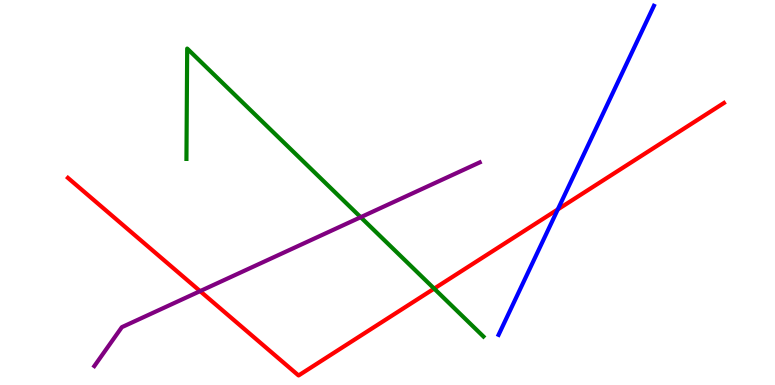[{'lines': ['blue', 'red'], 'intersections': [{'x': 7.2, 'y': 4.56}]}, {'lines': ['green', 'red'], 'intersections': [{'x': 5.6, 'y': 2.5}]}, {'lines': ['purple', 'red'], 'intersections': [{'x': 2.58, 'y': 2.44}]}, {'lines': ['blue', 'green'], 'intersections': []}, {'lines': ['blue', 'purple'], 'intersections': []}, {'lines': ['green', 'purple'], 'intersections': [{'x': 4.65, 'y': 4.36}]}]